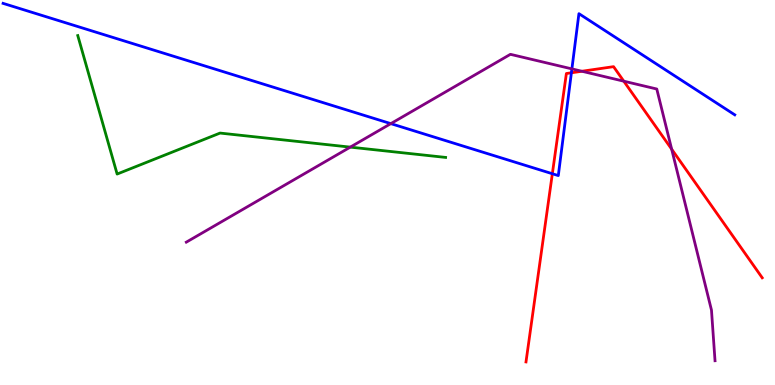[{'lines': ['blue', 'red'], 'intersections': [{'x': 7.13, 'y': 5.49}, {'x': 7.37, 'y': 8.11}]}, {'lines': ['green', 'red'], 'intersections': []}, {'lines': ['purple', 'red'], 'intersections': [{'x': 7.51, 'y': 8.15}, {'x': 8.05, 'y': 7.89}, {'x': 8.67, 'y': 6.13}]}, {'lines': ['blue', 'green'], 'intersections': []}, {'lines': ['blue', 'purple'], 'intersections': [{'x': 5.04, 'y': 6.79}, {'x': 7.38, 'y': 8.21}]}, {'lines': ['green', 'purple'], 'intersections': [{'x': 4.52, 'y': 6.18}]}]